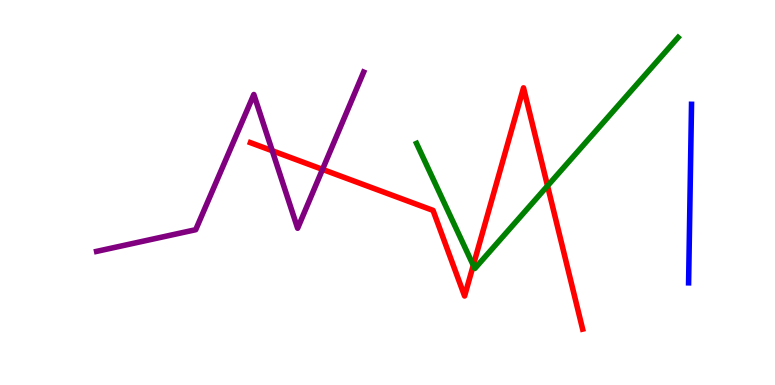[{'lines': ['blue', 'red'], 'intersections': []}, {'lines': ['green', 'red'], 'intersections': [{'x': 6.11, 'y': 3.11}, {'x': 7.06, 'y': 5.17}]}, {'lines': ['purple', 'red'], 'intersections': [{'x': 3.51, 'y': 6.08}, {'x': 4.16, 'y': 5.6}]}, {'lines': ['blue', 'green'], 'intersections': []}, {'lines': ['blue', 'purple'], 'intersections': []}, {'lines': ['green', 'purple'], 'intersections': []}]